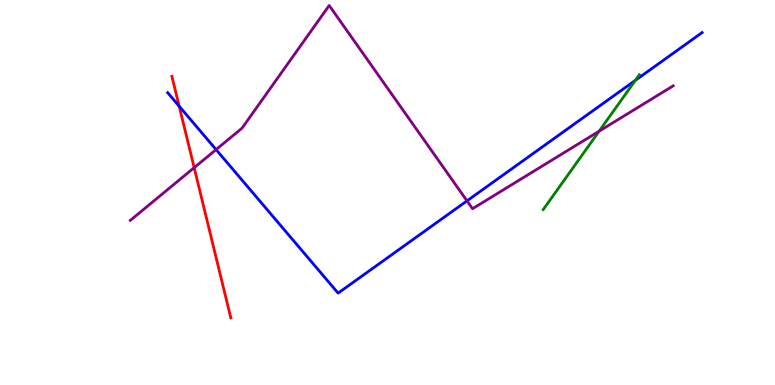[{'lines': ['blue', 'red'], 'intersections': [{'x': 2.31, 'y': 7.24}]}, {'lines': ['green', 'red'], 'intersections': []}, {'lines': ['purple', 'red'], 'intersections': [{'x': 2.51, 'y': 5.64}]}, {'lines': ['blue', 'green'], 'intersections': [{'x': 8.2, 'y': 7.91}]}, {'lines': ['blue', 'purple'], 'intersections': [{'x': 2.79, 'y': 6.11}, {'x': 6.03, 'y': 4.78}]}, {'lines': ['green', 'purple'], 'intersections': [{'x': 7.73, 'y': 6.59}]}]